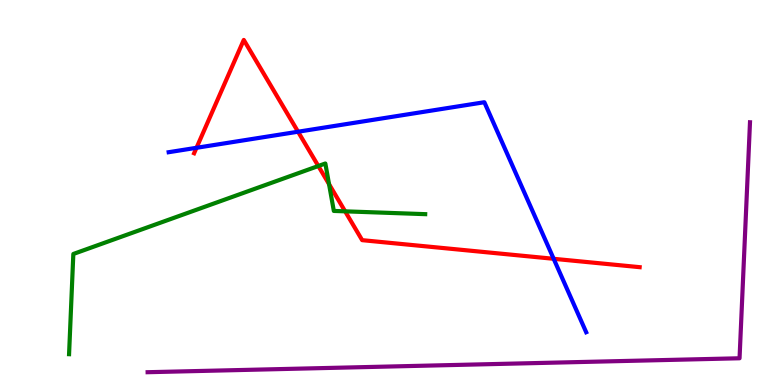[{'lines': ['blue', 'red'], 'intersections': [{'x': 2.54, 'y': 6.16}, {'x': 3.85, 'y': 6.58}, {'x': 7.14, 'y': 3.28}]}, {'lines': ['green', 'red'], 'intersections': [{'x': 4.11, 'y': 5.69}, {'x': 4.25, 'y': 5.22}, {'x': 4.45, 'y': 4.51}]}, {'lines': ['purple', 'red'], 'intersections': []}, {'lines': ['blue', 'green'], 'intersections': []}, {'lines': ['blue', 'purple'], 'intersections': []}, {'lines': ['green', 'purple'], 'intersections': []}]